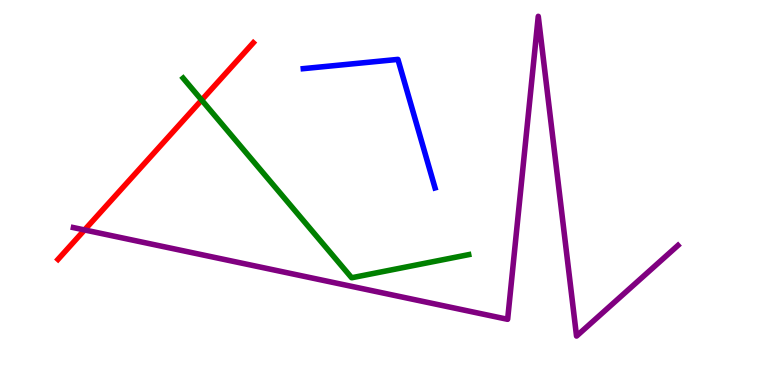[{'lines': ['blue', 'red'], 'intersections': []}, {'lines': ['green', 'red'], 'intersections': [{'x': 2.6, 'y': 7.4}]}, {'lines': ['purple', 'red'], 'intersections': [{'x': 1.09, 'y': 4.03}]}, {'lines': ['blue', 'green'], 'intersections': []}, {'lines': ['blue', 'purple'], 'intersections': []}, {'lines': ['green', 'purple'], 'intersections': []}]